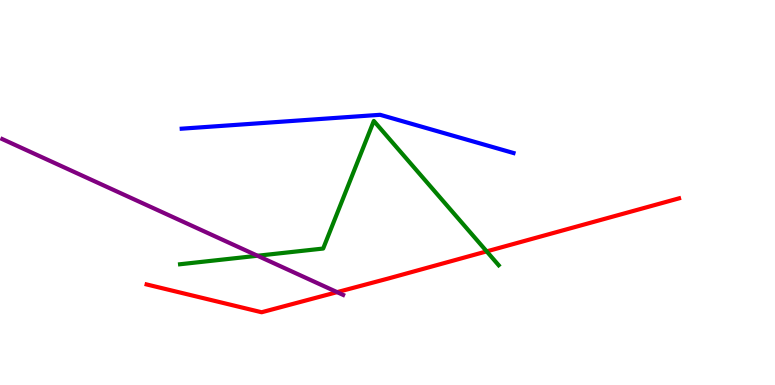[{'lines': ['blue', 'red'], 'intersections': []}, {'lines': ['green', 'red'], 'intersections': [{'x': 6.28, 'y': 3.47}]}, {'lines': ['purple', 'red'], 'intersections': [{'x': 4.35, 'y': 2.41}]}, {'lines': ['blue', 'green'], 'intersections': []}, {'lines': ['blue', 'purple'], 'intersections': []}, {'lines': ['green', 'purple'], 'intersections': [{'x': 3.32, 'y': 3.36}]}]